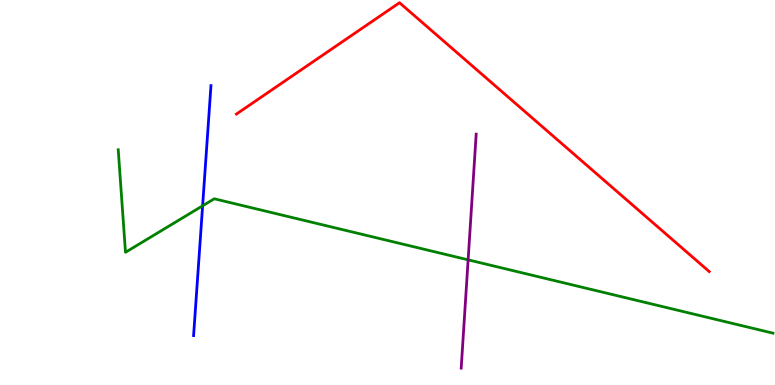[{'lines': ['blue', 'red'], 'intersections': []}, {'lines': ['green', 'red'], 'intersections': []}, {'lines': ['purple', 'red'], 'intersections': []}, {'lines': ['blue', 'green'], 'intersections': [{'x': 2.61, 'y': 4.65}]}, {'lines': ['blue', 'purple'], 'intersections': []}, {'lines': ['green', 'purple'], 'intersections': [{'x': 6.04, 'y': 3.25}]}]